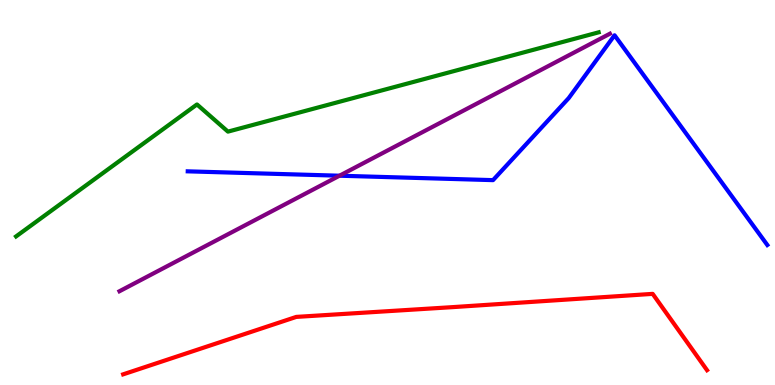[{'lines': ['blue', 'red'], 'intersections': []}, {'lines': ['green', 'red'], 'intersections': []}, {'lines': ['purple', 'red'], 'intersections': []}, {'lines': ['blue', 'green'], 'intersections': []}, {'lines': ['blue', 'purple'], 'intersections': [{'x': 4.38, 'y': 5.44}]}, {'lines': ['green', 'purple'], 'intersections': []}]